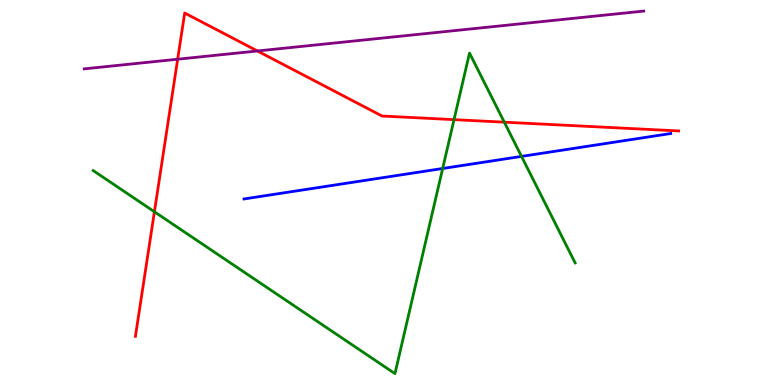[{'lines': ['blue', 'red'], 'intersections': []}, {'lines': ['green', 'red'], 'intersections': [{'x': 1.99, 'y': 4.5}, {'x': 5.86, 'y': 6.89}, {'x': 6.51, 'y': 6.83}]}, {'lines': ['purple', 'red'], 'intersections': [{'x': 2.29, 'y': 8.46}, {'x': 3.32, 'y': 8.68}]}, {'lines': ['blue', 'green'], 'intersections': [{'x': 5.71, 'y': 5.62}, {'x': 6.73, 'y': 5.94}]}, {'lines': ['blue', 'purple'], 'intersections': []}, {'lines': ['green', 'purple'], 'intersections': []}]